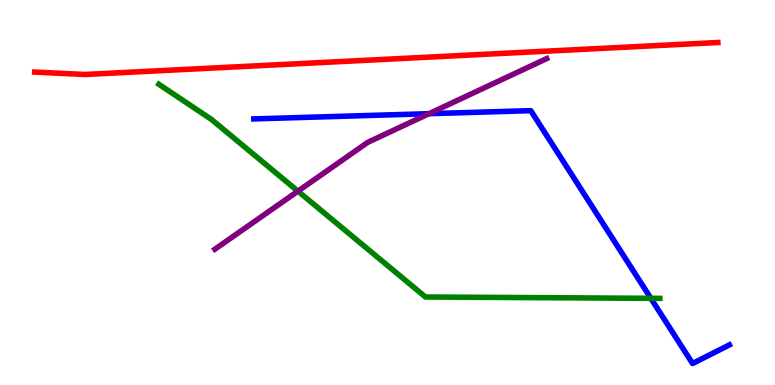[{'lines': ['blue', 'red'], 'intersections': []}, {'lines': ['green', 'red'], 'intersections': []}, {'lines': ['purple', 'red'], 'intersections': []}, {'lines': ['blue', 'green'], 'intersections': [{'x': 8.4, 'y': 2.25}]}, {'lines': ['blue', 'purple'], 'intersections': [{'x': 5.54, 'y': 7.05}]}, {'lines': ['green', 'purple'], 'intersections': [{'x': 3.84, 'y': 5.03}]}]